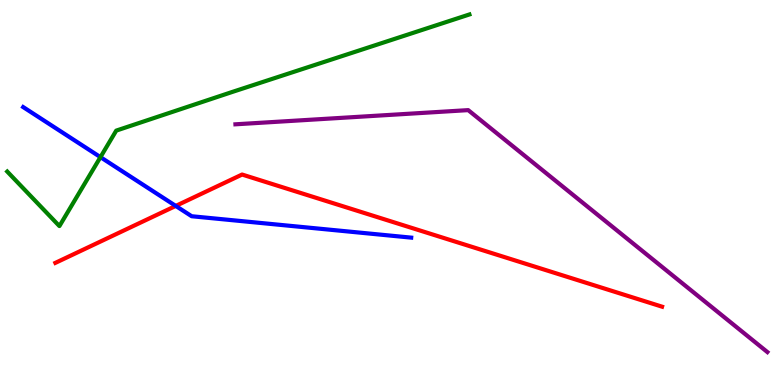[{'lines': ['blue', 'red'], 'intersections': [{'x': 2.27, 'y': 4.65}]}, {'lines': ['green', 'red'], 'intersections': []}, {'lines': ['purple', 'red'], 'intersections': []}, {'lines': ['blue', 'green'], 'intersections': [{'x': 1.3, 'y': 5.92}]}, {'lines': ['blue', 'purple'], 'intersections': []}, {'lines': ['green', 'purple'], 'intersections': []}]